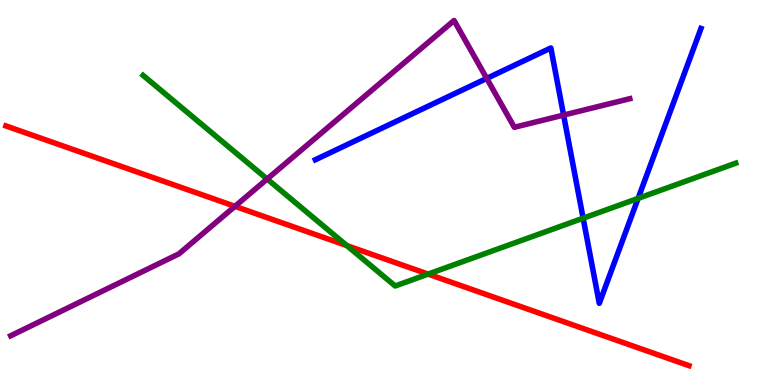[{'lines': ['blue', 'red'], 'intersections': []}, {'lines': ['green', 'red'], 'intersections': [{'x': 4.47, 'y': 3.62}, {'x': 5.52, 'y': 2.88}]}, {'lines': ['purple', 'red'], 'intersections': [{'x': 3.03, 'y': 4.64}]}, {'lines': ['blue', 'green'], 'intersections': [{'x': 7.52, 'y': 4.33}, {'x': 8.23, 'y': 4.85}]}, {'lines': ['blue', 'purple'], 'intersections': [{'x': 6.28, 'y': 7.96}, {'x': 7.27, 'y': 7.01}]}, {'lines': ['green', 'purple'], 'intersections': [{'x': 3.45, 'y': 5.35}]}]